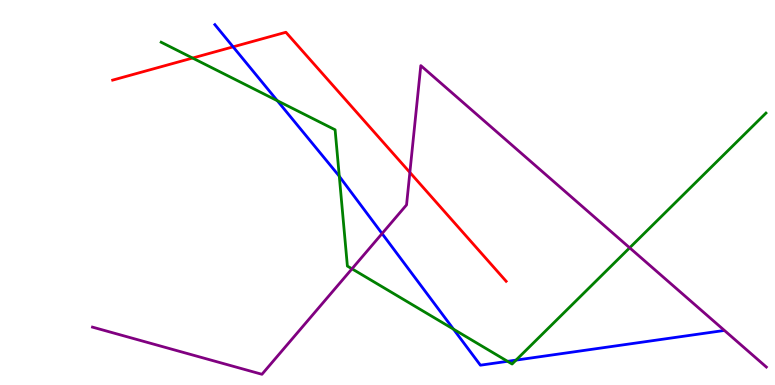[{'lines': ['blue', 'red'], 'intersections': [{'x': 3.01, 'y': 8.78}]}, {'lines': ['green', 'red'], 'intersections': [{'x': 2.48, 'y': 8.49}]}, {'lines': ['purple', 'red'], 'intersections': [{'x': 5.29, 'y': 5.52}]}, {'lines': ['blue', 'green'], 'intersections': [{'x': 3.58, 'y': 7.38}, {'x': 4.38, 'y': 5.42}, {'x': 5.85, 'y': 1.45}, {'x': 6.55, 'y': 0.615}, {'x': 6.66, 'y': 0.646}]}, {'lines': ['blue', 'purple'], 'intersections': [{'x': 4.93, 'y': 3.93}]}, {'lines': ['green', 'purple'], 'intersections': [{'x': 4.54, 'y': 3.02}, {'x': 8.12, 'y': 3.56}]}]